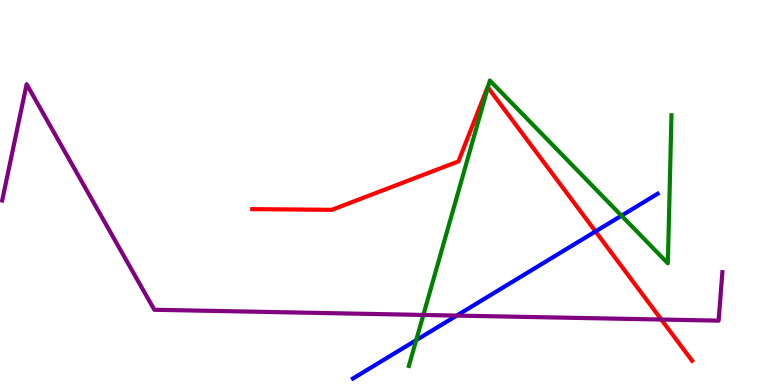[{'lines': ['blue', 'red'], 'intersections': [{'x': 7.68, 'y': 3.99}]}, {'lines': ['green', 'red'], 'intersections': [{'x': 6.3, 'y': 7.73}]}, {'lines': ['purple', 'red'], 'intersections': [{'x': 8.53, 'y': 1.7}]}, {'lines': ['blue', 'green'], 'intersections': [{'x': 5.37, 'y': 1.16}, {'x': 8.02, 'y': 4.4}]}, {'lines': ['blue', 'purple'], 'intersections': [{'x': 5.89, 'y': 1.8}]}, {'lines': ['green', 'purple'], 'intersections': [{'x': 5.46, 'y': 1.82}]}]